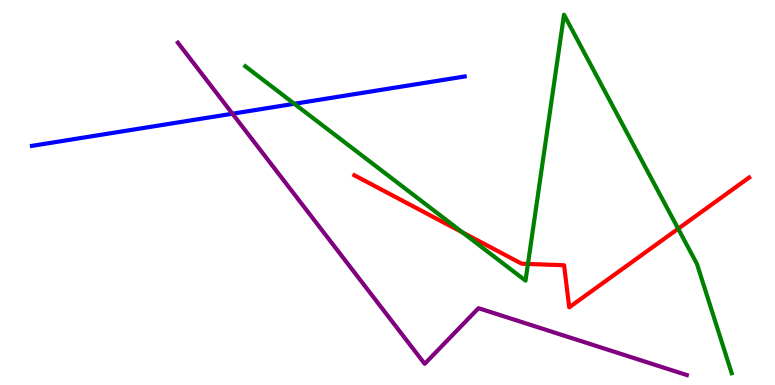[{'lines': ['blue', 'red'], 'intersections': []}, {'lines': ['green', 'red'], 'intersections': [{'x': 5.97, 'y': 3.96}, {'x': 6.81, 'y': 3.14}, {'x': 8.75, 'y': 4.06}]}, {'lines': ['purple', 'red'], 'intersections': []}, {'lines': ['blue', 'green'], 'intersections': [{'x': 3.8, 'y': 7.3}]}, {'lines': ['blue', 'purple'], 'intersections': [{'x': 3.0, 'y': 7.05}]}, {'lines': ['green', 'purple'], 'intersections': []}]